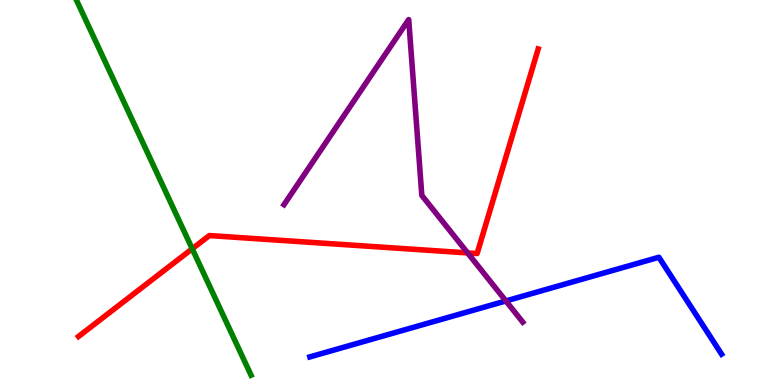[{'lines': ['blue', 'red'], 'intersections': []}, {'lines': ['green', 'red'], 'intersections': [{'x': 2.48, 'y': 3.54}]}, {'lines': ['purple', 'red'], 'intersections': [{'x': 6.03, 'y': 3.43}]}, {'lines': ['blue', 'green'], 'intersections': []}, {'lines': ['blue', 'purple'], 'intersections': [{'x': 6.53, 'y': 2.18}]}, {'lines': ['green', 'purple'], 'intersections': []}]